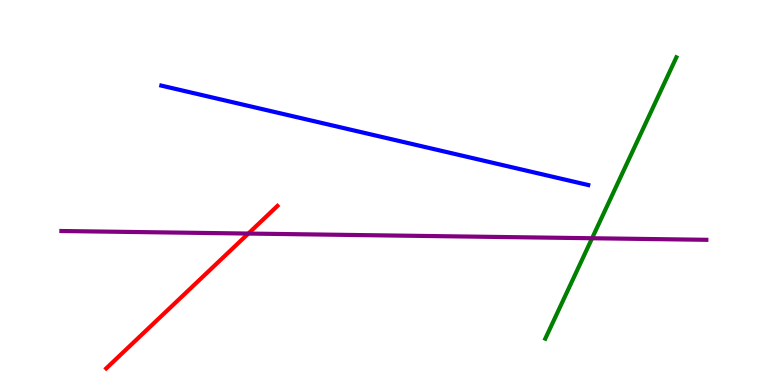[{'lines': ['blue', 'red'], 'intersections': []}, {'lines': ['green', 'red'], 'intersections': []}, {'lines': ['purple', 'red'], 'intersections': [{'x': 3.2, 'y': 3.93}]}, {'lines': ['blue', 'green'], 'intersections': []}, {'lines': ['blue', 'purple'], 'intersections': []}, {'lines': ['green', 'purple'], 'intersections': [{'x': 7.64, 'y': 3.81}]}]